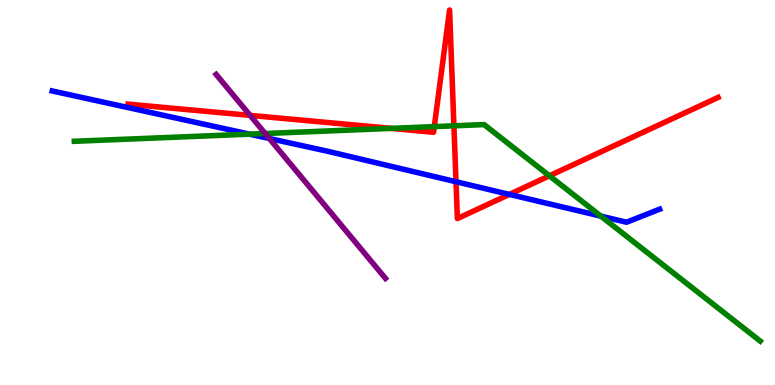[{'lines': ['blue', 'red'], 'intersections': [{'x': 5.88, 'y': 5.28}, {'x': 6.57, 'y': 4.95}]}, {'lines': ['green', 'red'], 'intersections': [{'x': 5.05, 'y': 6.67}, {'x': 5.6, 'y': 6.71}, {'x': 5.86, 'y': 6.73}, {'x': 7.09, 'y': 5.43}]}, {'lines': ['purple', 'red'], 'intersections': [{'x': 3.23, 'y': 7.0}]}, {'lines': ['blue', 'green'], 'intersections': [{'x': 3.22, 'y': 6.52}, {'x': 7.75, 'y': 4.39}]}, {'lines': ['blue', 'purple'], 'intersections': [{'x': 3.47, 'y': 6.4}]}, {'lines': ['green', 'purple'], 'intersections': [{'x': 3.42, 'y': 6.53}]}]